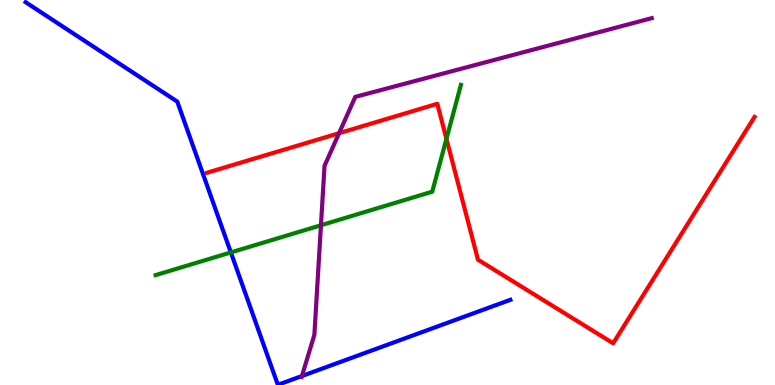[{'lines': ['blue', 'red'], 'intersections': []}, {'lines': ['green', 'red'], 'intersections': [{'x': 5.76, 'y': 6.39}]}, {'lines': ['purple', 'red'], 'intersections': [{'x': 4.38, 'y': 6.54}]}, {'lines': ['blue', 'green'], 'intersections': [{'x': 2.98, 'y': 3.44}]}, {'lines': ['blue', 'purple'], 'intersections': [{'x': 3.9, 'y': 0.233}]}, {'lines': ['green', 'purple'], 'intersections': [{'x': 4.14, 'y': 4.15}]}]